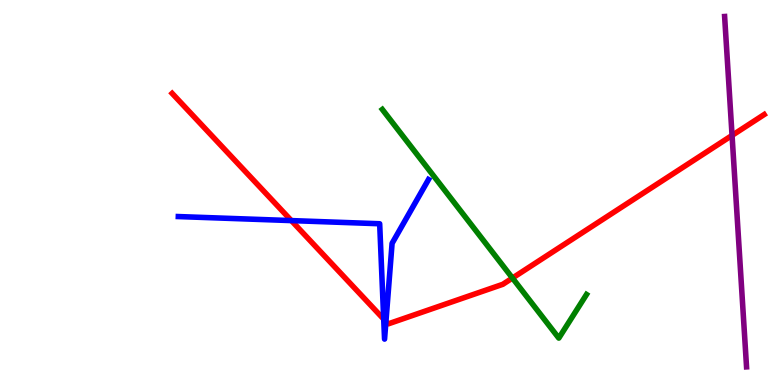[{'lines': ['blue', 'red'], 'intersections': [{'x': 3.76, 'y': 4.27}, {'x': 4.95, 'y': 1.71}, {'x': 4.98, 'y': 1.65}]}, {'lines': ['green', 'red'], 'intersections': [{'x': 6.61, 'y': 2.78}]}, {'lines': ['purple', 'red'], 'intersections': [{'x': 9.45, 'y': 6.48}]}, {'lines': ['blue', 'green'], 'intersections': []}, {'lines': ['blue', 'purple'], 'intersections': []}, {'lines': ['green', 'purple'], 'intersections': []}]